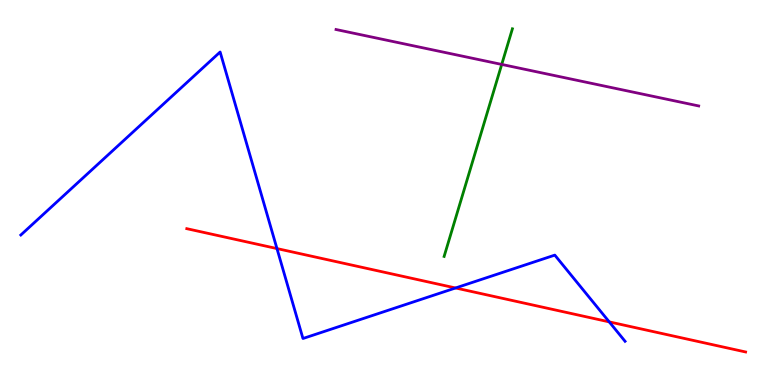[{'lines': ['blue', 'red'], 'intersections': [{'x': 3.57, 'y': 3.54}, {'x': 5.88, 'y': 2.52}, {'x': 7.86, 'y': 1.64}]}, {'lines': ['green', 'red'], 'intersections': []}, {'lines': ['purple', 'red'], 'intersections': []}, {'lines': ['blue', 'green'], 'intersections': []}, {'lines': ['blue', 'purple'], 'intersections': []}, {'lines': ['green', 'purple'], 'intersections': [{'x': 6.47, 'y': 8.33}]}]